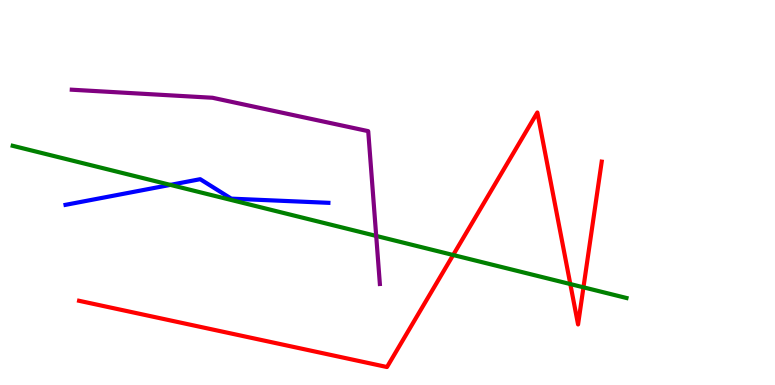[{'lines': ['blue', 'red'], 'intersections': []}, {'lines': ['green', 'red'], 'intersections': [{'x': 5.85, 'y': 3.38}, {'x': 7.36, 'y': 2.62}, {'x': 7.53, 'y': 2.54}]}, {'lines': ['purple', 'red'], 'intersections': []}, {'lines': ['blue', 'green'], 'intersections': [{'x': 2.2, 'y': 5.2}]}, {'lines': ['blue', 'purple'], 'intersections': []}, {'lines': ['green', 'purple'], 'intersections': [{'x': 4.85, 'y': 3.87}]}]